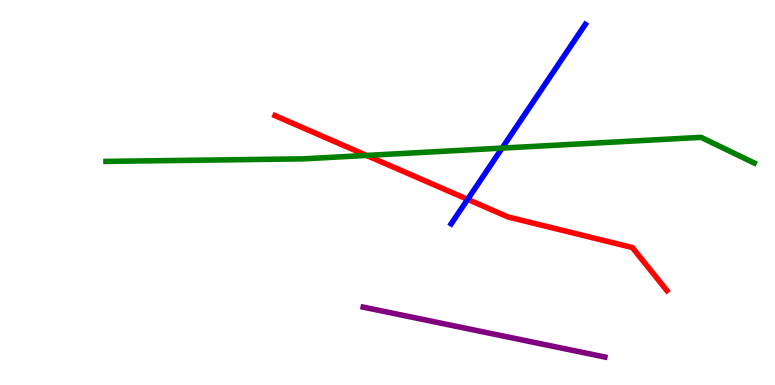[{'lines': ['blue', 'red'], 'intersections': [{'x': 6.03, 'y': 4.82}]}, {'lines': ['green', 'red'], 'intersections': [{'x': 4.73, 'y': 5.96}]}, {'lines': ['purple', 'red'], 'intersections': []}, {'lines': ['blue', 'green'], 'intersections': [{'x': 6.48, 'y': 6.15}]}, {'lines': ['blue', 'purple'], 'intersections': []}, {'lines': ['green', 'purple'], 'intersections': []}]